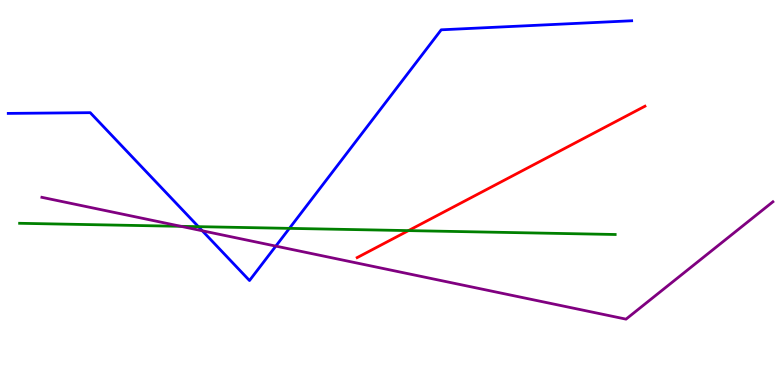[{'lines': ['blue', 'red'], 'intersections': []}, {'lines': ['green', 'red'], 'intersections': [{'x': 5.27, 'y': 4.01}]}, {'lines': ['purple', 'red'], 'intersections': []}, {'lines': ['blue', 'green'], 'intersections': [{'x': 2.56, 'y': 4.11}, {'x': 3.73, 'y': 4.07}]}, {'lines': ['blue', 'purple'], 'intersections': [{'x': 2.61, 'y': 4.01}, {'x': 3.56, 'y': 3.61}]}, {'lines': ['green', 'purple'], 'intersections': [{'x': 2.33, 'y': 4.12}]}]